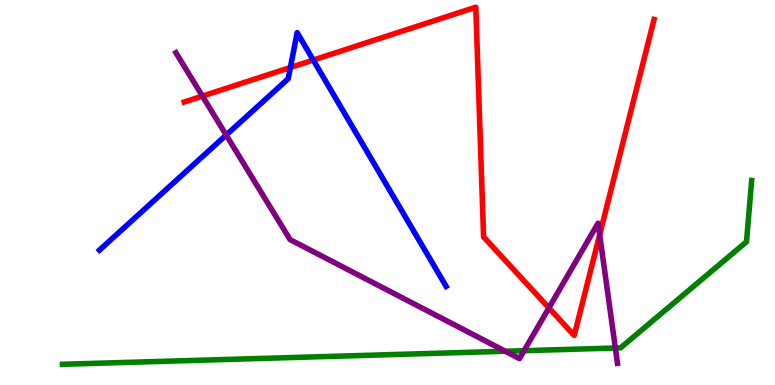[{'lines': ['blue', 'red'], 'intersections': [{'x': 3.75, 'y': 8.25}, {'x': 4.04, 'y': 8.44}]}, {'lines': ['green', 'red'], 'intersections': []}, {'lines': ['purple', 'red'], 'intersections': [{'x': 2.61, 'y': 7.5}, {'x': 7.08, 'y': 2.0}, {'x': 7.74, 'y': 3.9}]}, {'lines': ['blue', 'green'], 'intersections': []}, {'lines': ['blue', 'purple'], 'intersections': [{'x': 2.92, 'y': 6.49}]}, {'lines': ['green', 'purple'], 'intersections': [{'x': 6.52, 'y': 0.877}, {'x': 6.76, 'y': 0.891}, {'x': 7.94, 'y': 0.961}]}]